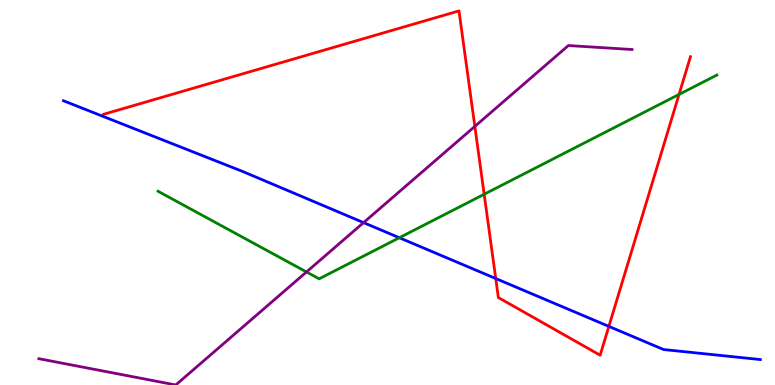[{'lines': ['blue', 'red'], 'intersections': [{'x': 6.4, 'y': 2.77}, {'x': 7.86, 'y': 1.52}]}, {'lines': ['green', 'red'], 'intersections': [{'x': 6.25, 'y': 4.95}, {'x': 8.76, 'y': 7.55}]}, {'lines': ['purple', 'red'], 'intersections': [{'x': 6.13, 'y': 6.72}]}, {'lines': ['blue', 'green'], 'intersections': [{'x': 5.15, 'y': 3.82}]}, {'lines': ['blue', 'purple'], 'intersections': [{'x': 4.69, 'y': 4.22}]}, {'lines': ['green', 'purple'], 'intersections': [{'x': 3.95, 'y': 2.94}]}]